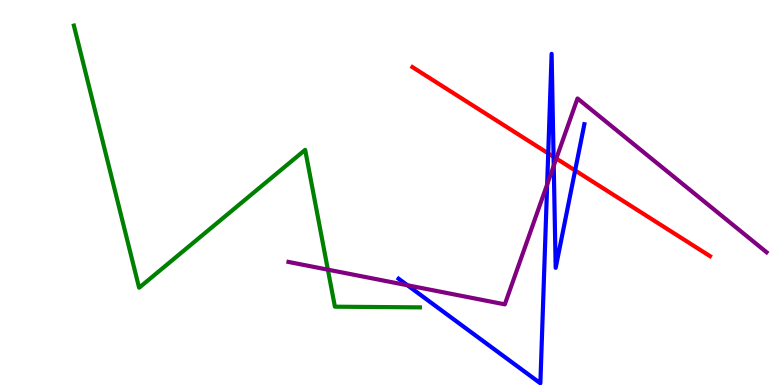[{'lines': ['blue', 'red'], 'intersections': [{'x': 7.07, 'y': 6.02}, {'x': 7.14, 'y': 5.93}, {'x': 7.42, 'y': 5.57}]}, {'lines': ['green', 'red'], 'intersections': []}, {'lines': ['purple', 'red'], 'intersections': [{'x': 7.18, 'y': 5.88}]}, {'lines': ['blue', 'green'], 'intersections': []}, {'lines': ['blue', 'purple'], 'intersections': [{'x': 5.26, 'y': 2.59}, {'x': 7.06, 'y': 5.21}, {'x': 7.15, 'y': 5.69}]}, {'lines': ['green', 'purple'], 'intersections': [{'x': 4.23, 'y': 3.0}]}]